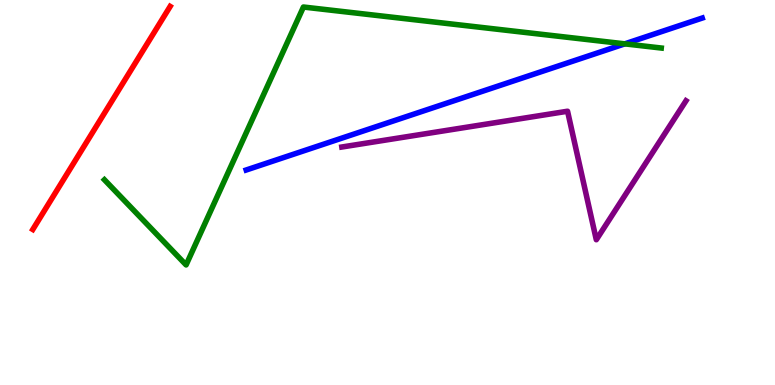[{'lines': ['blue', 'red'], 'intersections': []}, {'lines': ['green', 'red'], 'intersections': []}, {'lines': ['purple', 'red'], 'intersections': []}, {'lines': ['blue', 'green'], 'intersections': [{'x': 8.06, 'y': 8.86}]}, {'lines': ['blue', 'purple'], 'intersections': []}, {'lines': ['green', 'purple'], 'intersections': []}]